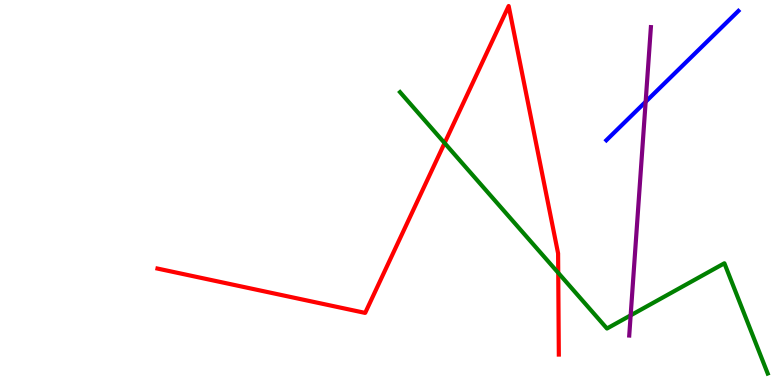[{'lines': ['blue', 'red'], 'intersections': []}, {'lines': ['green', 'red'], 'intersections': [{'x': 5.74, 'y': 6.28}, {'x': 7.2, 'y': 2.91}]}, {'lines': ['purple', 'red'], 'intersections': []}, {'lines': ['blue', 'green'], 'intersections': []}, {'lines': ['blue', 'purple'], 'intersections': [{'x': 8.33, 'y': 7.36}]}, {'lines': ['green', 'purple'], 'intersections': [{'x': 8.14, 'y': 1.81}]}]